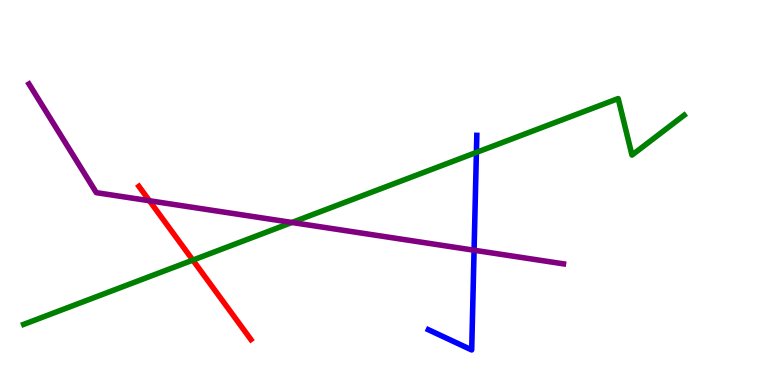[{'lines': ['blue', 'red'], 'intersections': []}, {'lines': ['green', 'red'], 'intersections': [{'x': 2.49, 'y': 3.24}]}, {'lines': ['purple', 'red'], 'intersections': [{'x': 1.93, 'y': 4.79}]}, {'lines': ['blue', 'green'], 'intersections': [{'x': 6.15, 'y': 6.04}]}, {'lines': ['blue', 'purple'], 'intersections': [{'x': 6.12, 'y': 3.5}]}, {'lines': ['green', 'purple'], 'intersections': [{'x': 3.77, 'y': 4.22}]}]